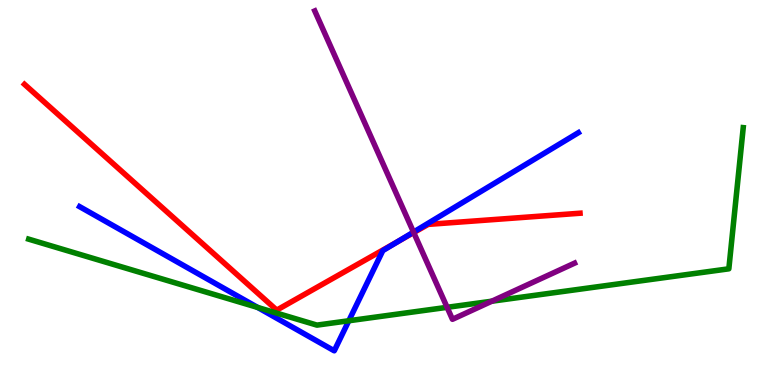[{'lines': ['blue', 'red'], 'intersections': [{'x': 5.13, 'y': 3.72}]}, {'lines': ['green', 'red'], 'intersections': []}, {'lines': ['purple', 'red'], 'intersections': [{'x': 5.34, 'y': 3.96}]}, {'lines': ['blue', 'green'], 'intersections': [{'x': 3.32, 'y': 2.01}, {'x': 4.5, 'y': 1.67}]}, {'lines': ['blue', 'purple'], 'intersections': [{'x': 5.34, 'y': 3.97}]}, {'lines': ['green', 'purple'], 'intersections': [{'x': 5.77, 'y': 2.02}, {'x': 6.35, 'y': 2.18}]}]